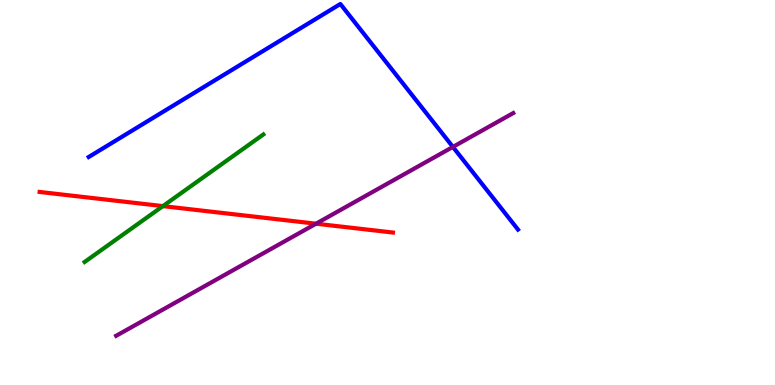[{'lines': ['blue', 'red'], 'intersections': []}, {'lines': ['green', 'red'], 'intersections': [{'x': 2.1, 'y': 4.65}]}, {'lines': ['purple', 'red'], 'intersections': [{'x': 4.08, 'y': 4.19}]}, {'lines': ['blue', 'green'], 'intersections': []}, {'lines': ['blue', 'purple'], 'intersections': [{'x': 5.84, 'y': 6.18}]}, {'lines': ['green', 'purple'], 'intersections': []}]